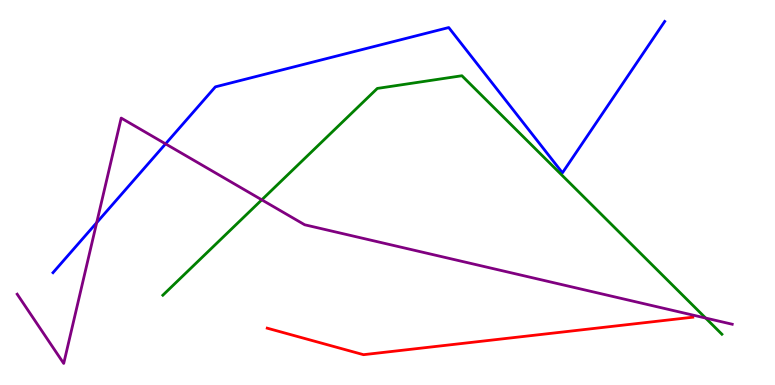[{'lines': ['blue', 'red'], 'intersections': []}, {'lines': ['green', 'red'], 'intersections': []}, {'lines': ['purple', 'red'], 'intersections': []}, {'lines': ['blue', 'green'], 'intersections': []}, {'lines': ['blue', 'purple'], 'intersections': [{'x': 1.25, 'y': 4.22}, {'x': 2.14, 'y': 6.26}]}, {'lines': ['green', 'purple'], 'intersections': [{'x': 3.38, 'y': 4.81}, {'x': 9.1, 'y': 1.74}]}]